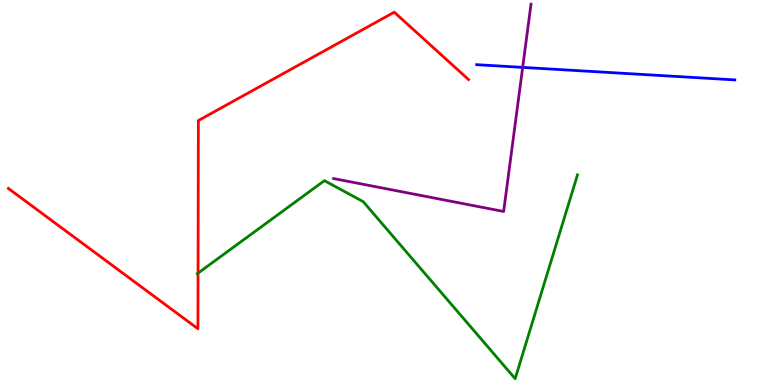[{'lines': ['blue', 'red'], 'intersections': []}, {'lines': ['green', 'red'], 'intersections': [{'x': 2.56, 'y': 2.91}]}, {'lines': ['purple', 'red'], 'intersections': []}, {'lines': ['blue', 'green'], 'intersections': []}, {'lines': ['blue', 'purple'], 'intersections': [{'x': 6.74, 'y': 8.25}]}, {'lines': ['green', 'purple'], 'intersections': []}]